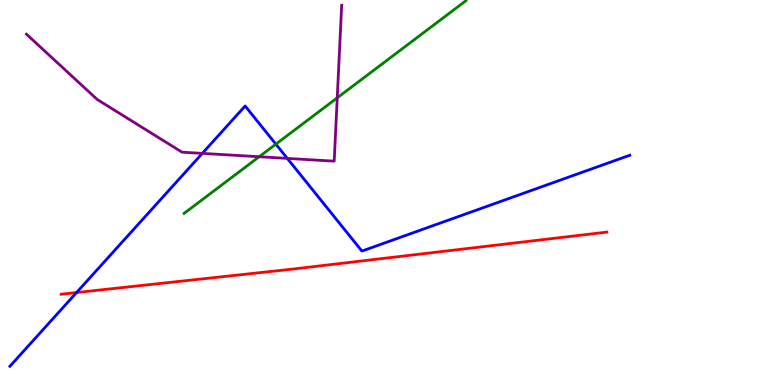[{'lines': ['blue', 'red'], 'intersections': [{'x': 0.988, 'y': 2.4}]}, {'lines': ['green', 'red'], 'intersections': []}, {'lines': ['purple', 'red'], 'intersections': []}, {'lines': ['blue', 'green'], 'intersections': [{'x': 3.56, 'y': 6.26}]}, {'lines': ['blue', 'purple'], 'intersections': [{'x': 2.61, 'y': 6.02}, {'x': 3.71, 'y': 5.89}]}, {'lines': ['green', 'purple'], 'intersections': [{'x': 3.34, 'y': 5.93}, {'x': 4.35, 'y': 7.46}]}]